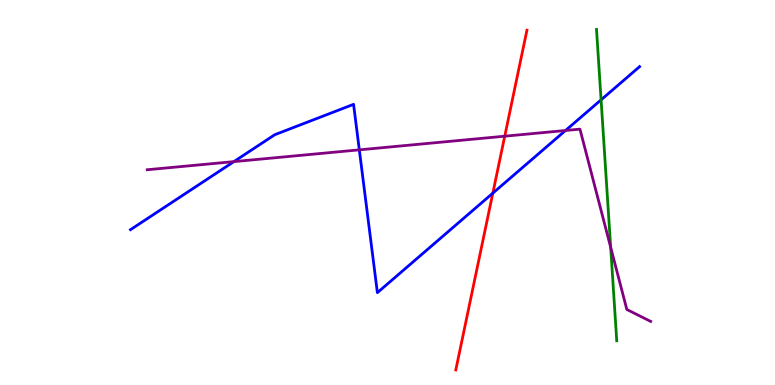[{'lines': ['blue', 'red'], 'intersections': [{'x': 6.36, 'y': 4.98}]}, {'lines': ['green', 'red'], 'intersections': []}, {'lines': ['purple', 'red'], 'intersections': [{'x': 6.51, 'y': 6.46}]}, {'lines': ['blue', 'green'], 'intersections': [{'x': 7.76, 'y': 7.41}]}, {'lines': ['blue', 'purple'], 'intersections': [{'x': 3.02, 'y': 5.8}, {'x': 4.64, 'y': 6.11}, {'x': 7.3, 'y': 6.61}]}, {'lines': ['green', 'purple'], 'intersections': [{'x': 7.88, 'y': 3.58}]}]